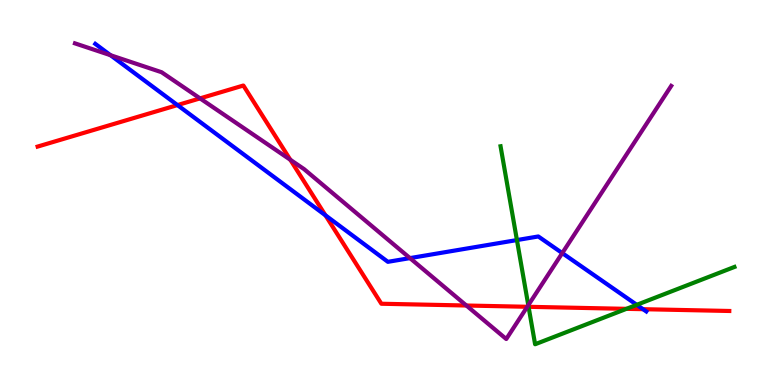[{'lines': ['blue', 'red'], 'intersections': [{'x': 2.29, 'y': 7.27}, {'x': 4.2, 'y': 4.41}, {'x': 8.3, 'y': 1.97}]}, {'lines': ['green', 'red'], 'intersections': [{'x': 6.82, 'y': 2.03}, {'x': 8.08, 'y': 1.98}]}, {'lines': ['purple', 'red'], 'intersections': [{'x': 2.58, 'y': 7.44}, {'x': 3.75, 'y': 5.85}, {'x': 6.02, 'y': 2.06}, {'x': 6.8, 'y': 2.03}]}, {'lines': ['blue', 'green'], 'intersections': [{'x': 6.67, 'y': 3.76}, {'x': 8.22, 'y': 2.08}]}, {'lines': ['blue', 'purple'], 'intersections': [{'x': 1.43, 'y': 8.57}, {'x': 5.29, 'y': 3.3}, {'x': 7.25, 'y': 3.43}]}, {'lines': ['green', 'purple'], 'intersections': [{'x': 6.82, 'y': 2.07}]}]